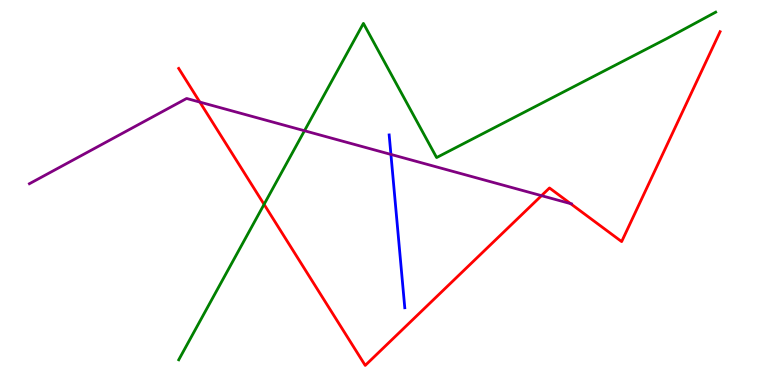[{'lines': ['blue', 'red'], 'intersections': []}, {'lines': ['green', 'red'], 'intersections': [{'x': 3.41, 'y': 4.69}]}, {'lines': ['purple', 'red'], 'intersections': [{'x': 2.58, 'y': 7.35}, {'x': 6.99, 'y': 4.92}, {'x': 7.36, 'y': 4.71}]}, {'lines': ['blue', 'green'], 'intersections': []}, {'lines': ['blue', 'purple'], 'intersections': [{'x': 5.04, 'y': 5.99}]}, {'lines': ['green', 'purple'], 'intersections': [{'x': 3.93, 'y': 6.6}]}]